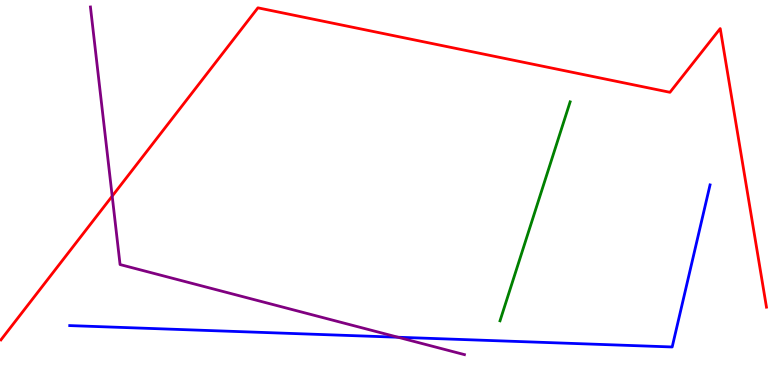[{'lines': ['blue', 'red'], 'intersections': []}, {'lines': ['green', 'red'], 'intersections': []}, {'lines': ['purple', 'red'], 'intersections': [{'x': 1.45, 'y': 4.91}]}, {'lines': ['blue', 'green'], 'intersections': []}, {'lines': ['blue', 'purple'], 'intersections': [{'x': 5.14, 'y': 1.24}]}, {'lines': ['green', 'purple'], 'intersections': []}]